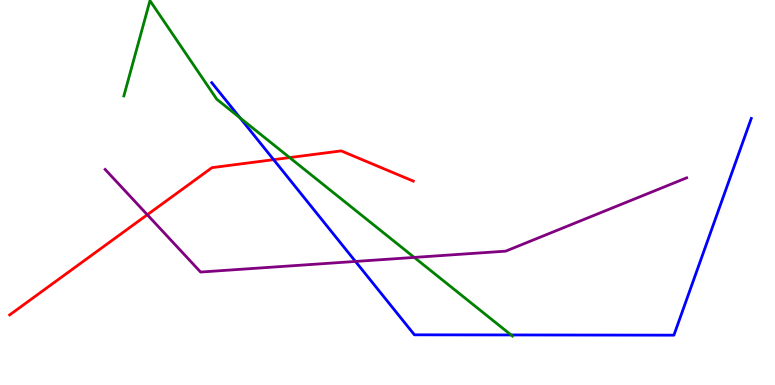[{'lines': ['blue', 'red'], 'intersections': [{'x': 3.53, 'y': 5.85}]}, {'lines': ['green', 'red'], 'intersections': [{'x': 3.74, 'y': 5.91}]}, {'lines': ['purple', 'red'], 'intersections': [{'x': 1.9, 'y': 4.42}]}, {'lines': ['blue', 'green'], 'intersections': [{'x': 3.1, 'y': 6.94}, {'x': 6.59, 'y': 1.3}]}, {'lines': ['blue', 'purple'], 'intersections': [{'x': 4.59, 'y': 3.21}]}, {'lines': ['green', 'purple'], 'intersections': [{'x': 5.35, 'y': 3.31}]}]